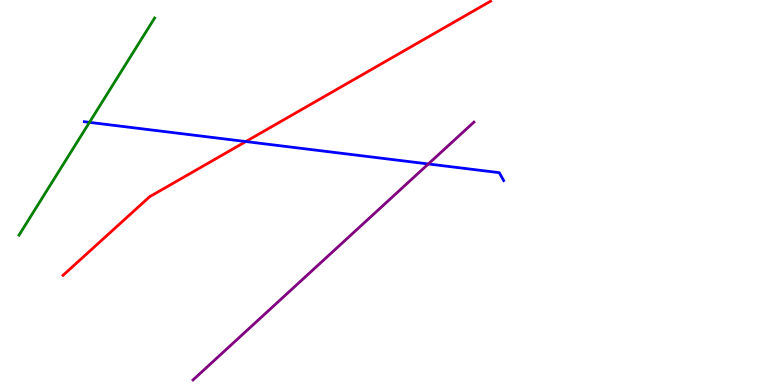[{'lines': ['blue', 'red'], 'intersections': [{'x': 3.17, 'y': 6.32}]}, {'lines': ['green', 'red'], 'intersections': []}, {'lines': ['purple', 'red'], 'intersections': []}, {'lines': ['blue', 'green'], 'intersections': [{'x': 1.15, 'y': 6.82}]}, {'lines': ['blue', 'purple'], 'intersections': [{'x': 5.53, 'y': 5.74}]}, {'lines': ['green', 'purple'], 'intersections': []}]